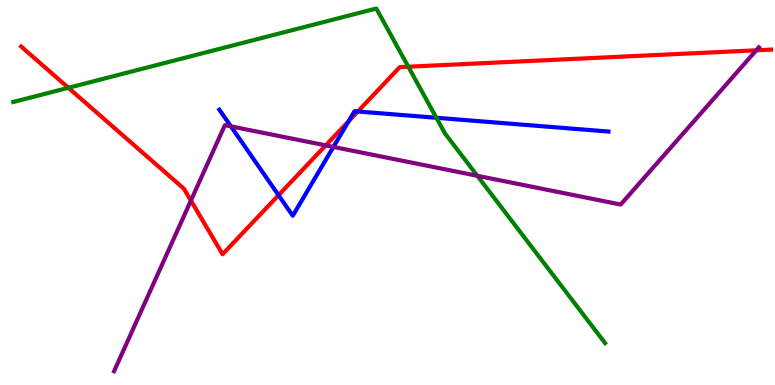[{'lines': ['blue', 'red'], 'intersections': [{'x': 3.59, 'y': 4.93}, {'x': 4.5, 'y': 6.86}, {'x': 4.62, 'y': 7.1}]}, {'lines': ['green', 'red'], 'intersections': [{'x': 0.882, 'y': 7.72}, {'x': 5.27, 'y': 8.27}]}, {'lines': ['purple', 'red'], 'intersections': [{'x': 2.46, 'y': 4.79}, {'x': 4.2, 'y': 6.22}, {'x': 9.76, 'y': 8.69}]}, {'lines': ['blue', 'green'], 'intersections': [{'x': 5.63, 'y': 6.94}]}, {'lines': ['blue', 'purple'], 'intersections': [{'x': 2.98, 'y': 6.72}, {'x': 4.3, 'y': 6.18}]}, {'lines': ['green', 'purple'], 'intersections': [{'x': 6.16, 'y': 5.43}]}]